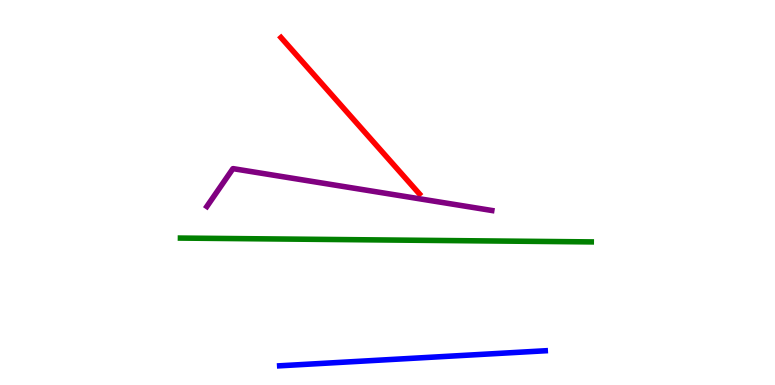[{'lines': ['blue', 'red'], 'intersections': []}, {'lines': ['green', 'red'], 'intersections': []}, {'lines': ['purple', 'red'], 'intersections': []}, {'lines': ['blue', 'green'], 'intersections': []}, {'lines': ['blue', 'purple'], 'intersections': []}, {'lines': ['green', 'purple'], 'intersections': []}]